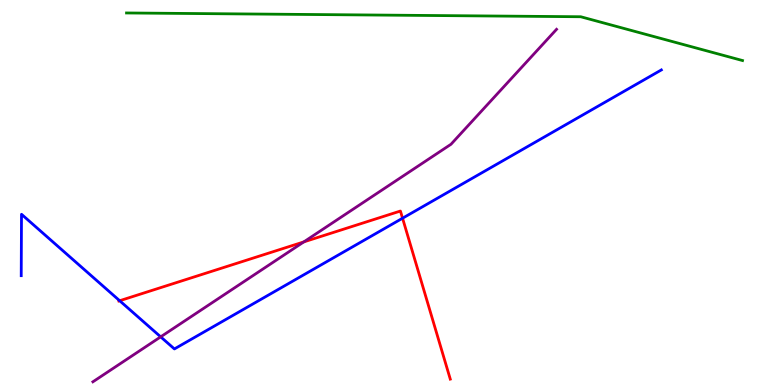[{'lines': ['blue', 'red'], 'intersections': [{'x': 1.54, 'y': 2.19}, {'x': 5.19, 'y': 4.33}]}, {'lines': ['green', 'red'], 'intersections': []}, {'lines': ['purple', 'red'], 'intersections': [{'x': 3.92, 'y': 3.72}]}, {'lines': ['blue', 'green'], 'intersections': []}, {'lines': ['blue', 'purple'], 'intersections': [{'x': 2.07, 'y': 1.25}]}, {'lines': ['green', 'purple'], 'intersections': []}]